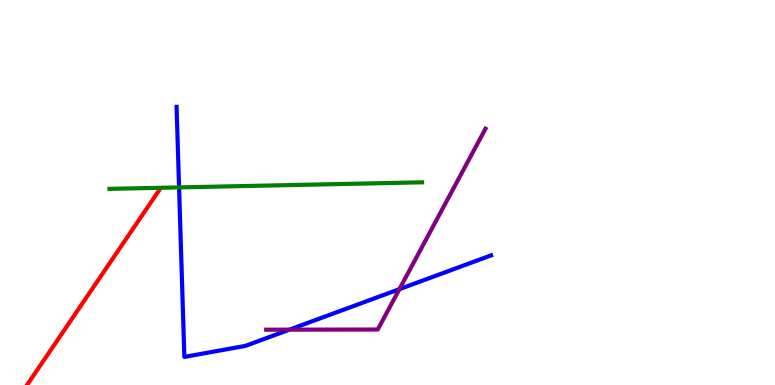[{'lines': ['blue', 'red'], 'intersections': []}, {'lines': ['green', 'red'], 'intersections': []}, {'lines': ['purple', 'red'], 'intersections': []}, {'lines': ['blue', 'green'], 'intersections': [{'x': 2.31, 'y': 5.13}]}, {'lines': ['blue', 'purple'], 'intersections': [{'x': 3.73, 'y': 1.44}, {'x': 5.15, 'y': 2.49}]}, {'lines': ['green', 'purple'], 'intersections': []}]